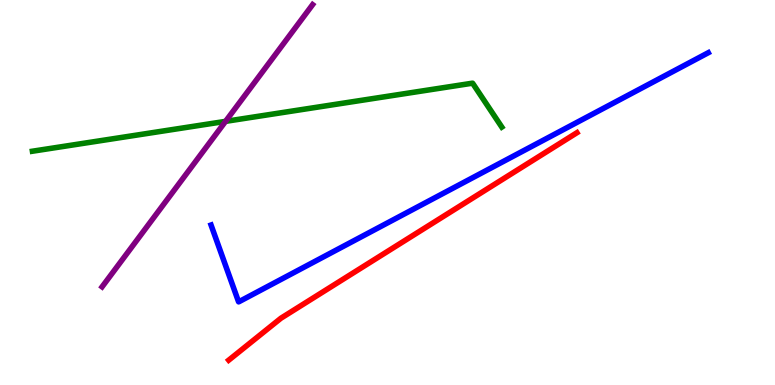[{'lines': ['blue', 'red'], 'intersections': []}, {'lines': ['green', 'red'], 'intersections': []}, {'lines': ['purple', 'red'], 'intersections': []}, {'lines': ['blue', 'green'], 'intersections': []}, {'lines': ['blue', 'purple'], 'intersections': []}, {'lines': ['green', 'purple'], 'intersections': [{'x': 2.91, 'y': 6.85}]}]